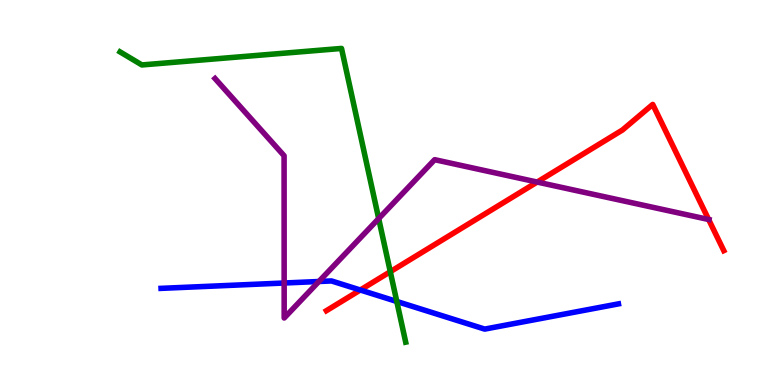[{'lines': ['blue', 'red'], 'intersections': [{'x': 4.65, 'y': 2.47}]}, {'lines': ['green', 'red'], 'intersections': [{'x': 5.04, 'y': 2.94}]}, {'lines': ['purple', 'red'], 'intersections': [{'x': 6.93, 'y': 5.27}, {'x': 9.14, 'y': 4.3}]}, {'lines': ['blue', 'green'], 'intersections': [{'x': 5.12, 'y': 2.17}]}, {'lines': ['blue', 'purple'], 'intersections': [{'x': 3.67, 'y': 2.65}, {'x': 4.11, 'y': 2.69}]}, {'lines': ['green', 'purple'], 'intersections': [{'x': 4.89, 'y': 4.32}]}]